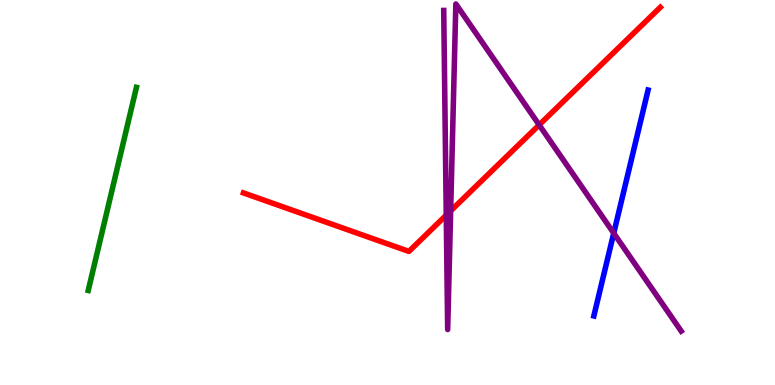[{'lines': ['blue', 'red'], 'intersections': []}, {'lines': ['green', 'red'], 'intersections': []}, {'lines': ['purple', 'red'], 'intersections': [{'x': 5.76, 'y': 4.41}, {'x': 5.81, 'y': 4.52}, {'x': 6.96, 'y': 6.76}]}, {'lines': ['blue', 'green'], 'intersections': []}, {'lines': ['blue', 'purple'], 'intersections': [{'x': 7.92, 'y': 3.94}]}, {'lines': ['green', 'purple'], 'intersections': []}]